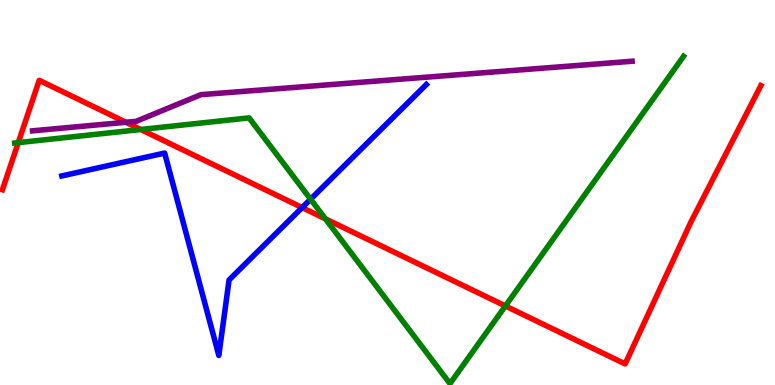[{'lines': ['blue', 'red'], 'intersections': [{'x': 3.9, 'y': 4.61}]}, {'lines': ['green', 'red'], 'intersections': [{'x': 0.236, 'y': 6.3}, {'x': 1.82, 'y': 6.64}, {'x': 4.2, 'y': 4.32}, {'x': 6.52, 'y': 2.05}]}, {'lines': ['purple', 'red'], 'intersections': [{'x': 1.62, 'y': 6.82}]}, {'lines': ['blue', 'green'], 'intersections': [{'x': 4.01, 'y': 4.83}]}, {'lines': ['blue', 'purple'], 'intersections': []}, {'lines': ['green', 'purple'], 'intersections': []}]